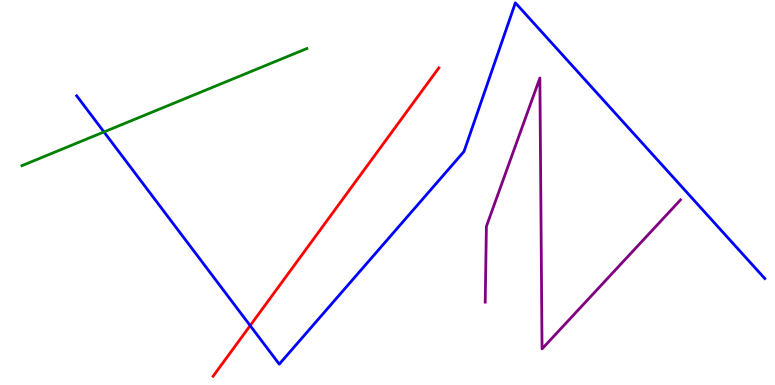[{'lines': ['blue', 'red'], 'intersections': [{'x': 3.23, 'y': 1.54}]}, {'lines': ['green', 'red'], 'intersections': []}, {'lines': ['purple', 'red'], 'intersections': []}, {'lines': ['blue', 'green'], 'intersections': [{'x': 1.34, 'y': 6.57}]}, {'lines': ['blue', 'purple'], 'intersections': []}, {'lines': ['green', 'purple'], 'intersections': []}]